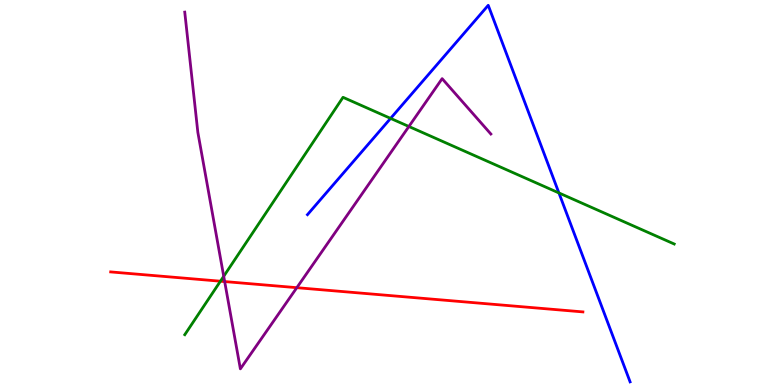[{'lines': ['blue', 'red'], 'intersections': []}, {'lines': ['green', 'red'], 'intersections': [{'x': 2.84, 'y': 2.7}]}, {'lines': ['purple', 'red'], 'intersections': [{'x': 2.9, 'y': 2.69}, {'x': 3.83, 'y': 2.53}]}, {'lines': ['blue', 'green'], 'intersections': [{'x': 5.04, 'y': 6.92}, {'x': 7.21, 'y': 4.99}]}, {'lines': ['blue', 'purple'], 'intersections': []}, {'lines': ['green', 'purple'], 'intersections': [{'x': 2.89, 'y': 2.82}, {'x': 5.28, 'y': 6.71}]}]